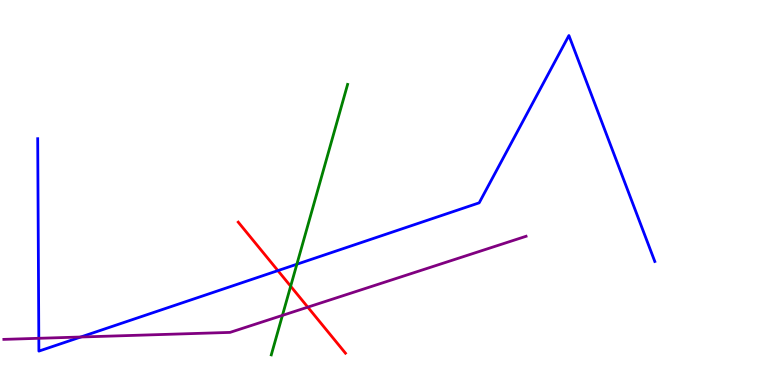[{'lines': ['blue', 'red'], 'intersections': [{'x': 3.59, 'y': 2.97}]}, {'lines': ['green', 'red'], 'intersections': [{'x': 3.75, 'y': 2.57}]}, {'lines': ['purple', 'red'], 'intersections': [{'x': 3.97, 'y': 2.02}]}, {'lines': ['blue', 'green'], 'intersections': [{'x': 3.83, 'y': 3.14}]}, {'lines': ['blue', 'purple'], 'intersections': [{'x': 0.501, 'y': 1.21}, {'x': 1.04, 'y': 1.25}]}, {'lines': ['green', 'purple'], 'intersections': [{'x': 3.64, 'y': 1.81}]}]